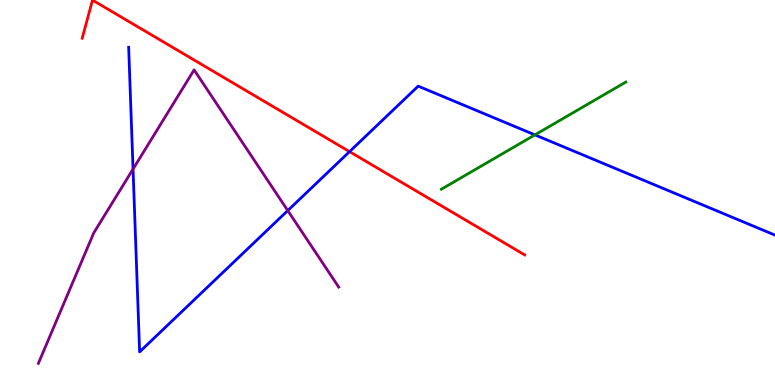[{'lines': ['blue', 'red'], 'intersections': [{'x': 4.51, 'y': 6.06}]}, {'lines': ['green', 'red'], 'intersections': []}, {'lines': ['purple', 'red'], 'intersections': []}, {'lines': ['blue', 'green'], 'intersections': [{'x': 6.9, 'y': 6.5}]}, {'lines': ['blue', 'purple'], 'intersections': [{'x': 1.72, 'y': 5.61}, {'x': 3.71, 'y': 4.53}]}, {'lines': ['green', 'purple'], 'intersections': []}]